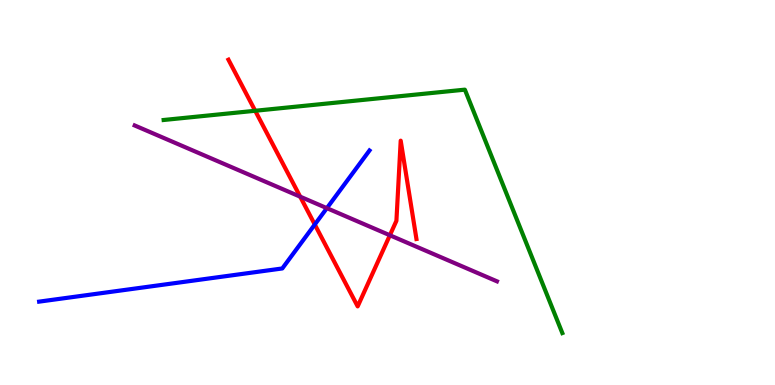[{'lines': ['blue', 'red'], 'intersections': [{'x': 4.06, 'y': 4.17}]}, {'lines': ['green', 'red'], 'intersections': [{'x': 3.29, 'y': 7.12}]}, {'lines': ['purple', 'red'], 'intersections': [{'x': 3.87, 'y': 4.89}, {'x': 5.03, 'y': 3.89}]}, {'lines': ['blue', 'green'], 'intersections': []}, {'lines': ['blue', 'purple'], 'intersections': [{'x': 4.22, 'y': 4.59}]}, {'lines': ['green', 'purple'], 'intersections': []}]